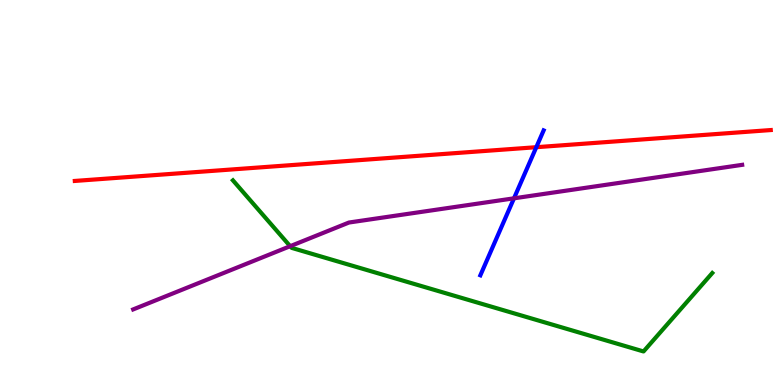[{'lines': ['blue', 'red'], 'intersections': [{'x': 6.92, 'y': 6.18}]}, {'lines': ['green', 'red'], 'intersections': []}, {'lines': ['purple', 'red'], 'intersections': []}, {'lines': ['blue', 'green'], 'intersections': []}, {'lines': ['blue', 'purple'], 'intersections': [{'x': 6.63, 'y': 4.85}]}, {'lines': ['green', 'purple'], 'intersections': [{'x': 3.74, 'y': 3.61}]}]